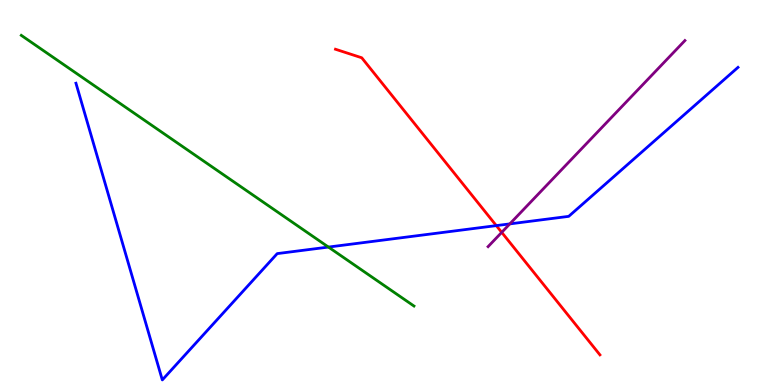[{'lines': ['blue', 'red'], 'intersections': [{'x': 6.4, 'y': 4.14}]}, {'lines': ['green', 'red'], 'intersections': []}, {'lines': ['purple', 'red'], 'intersections': [{'x': 6.47, 'y': 3.96}]}, {'lines': ['blue', 'green'], 'intersections': [{'x': 4.24, 'y': 3.58}]}, {'lines': ['blue', 'purple'], 'intersections': [{'x': 6.58, 'y': 4.18}]}, {'lines': ['green', 'purple'], 'intersections': []}]